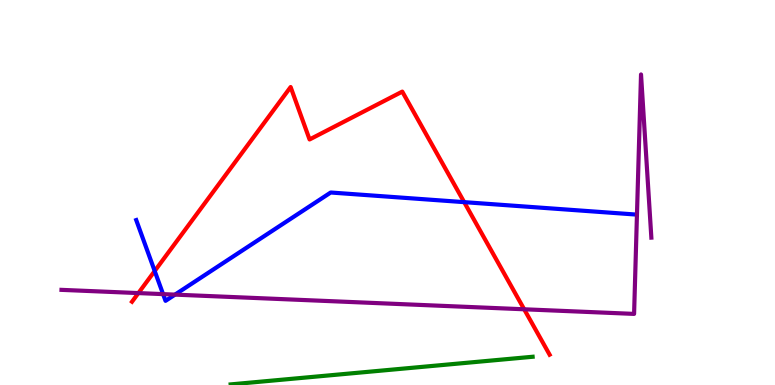[{'lines': ['blue', 'red'], 'intersections': [{'x': 2.0, 'y': 2.96}, {'x': 5.99, 'y': 4.75}]}, {'lines': ['green', 'red'], 'intersections': []}, {'lines': ['purple', 'red'], 'intersections': [{'x': 1.79, 'y': 2.39}, {'x': 6.76, 'y': 1.97}]}, {'lines': ['blue', 'green'], 'intersections': []}, {'lines': ['blue', 'purple'], 'intersections': [{'x': 2.1, 'y': 2.36}, {'x': 2.26, 'y': 2.35}]}, {'lines': ['green', 'purple'], 'intersections': []}]